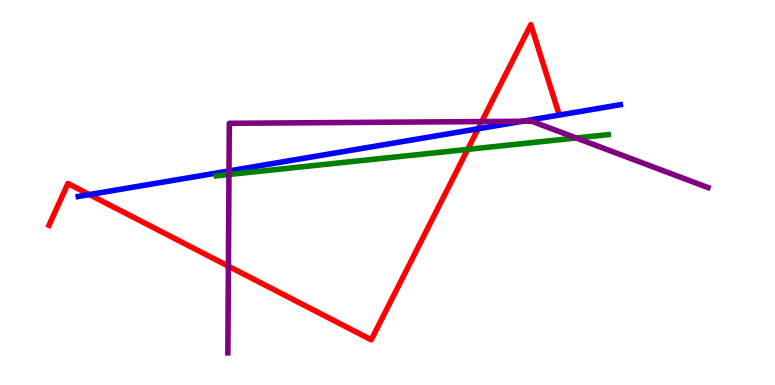[{'lines': ['blue', 'red'], 'intersections': [{'x': 1.15, 'y': 4.95}, {'x': 6.17, 'y': 6.66}]}, {'lines': ['green', 'red'], 'intersections': [{'x': 6.03, 'y': 6.12}]}, {'lines': ['purple', 'red'], 'intersections': [{'x': 2.95, 'y': 3.09}, {'x': 6.22, 'y': 6.84}]}, {'lines': ['blue', 'green'], 'intersections': []}, {'lines': ['blue', 'purple'], 'intersections': [{'x': 2.95, 'y': 5.56}, {'x': 6.74, 'y': 6.85}]}, {'lines': ['green', 'purple'], 'intersections': [{'x': 2.95, 'y': 5.47}, {'x': 7.44, 'y': 6.42}]}]